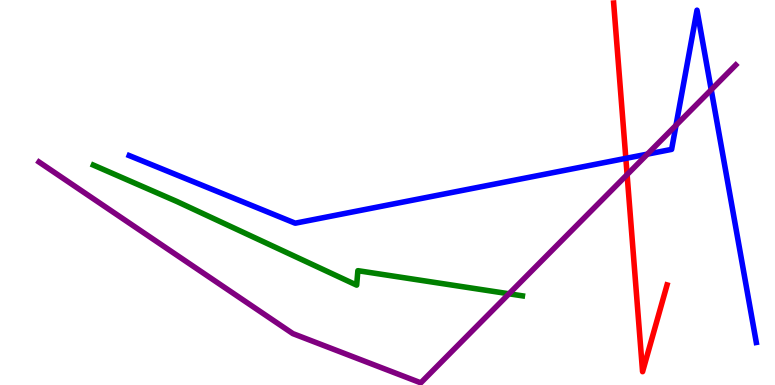[{'lines': ['blue', 'red'], 'intersections': [{'x': 8.08, 'y': 5.89}]}, {'lines': ['green', 'red'], 'intersections': []}, {'lines': ['purple', 'red'], 'intersections': [{'x': 8.09, 'y': 5.46}]}, {'lines': ['blue', 'green'], 'intersections': []}, {'lines': ['blue', 'purple'], 'intersections': [{'x': 8.35, 'y': 6.0}, {'x': 8.72, 'y': 6.75}, {'x': 9.18, 'y': 7.67}]}, {'lines': ['green', 'purple'], 'intersections': [{'x': 6.57, 'y': 2.37}]}]